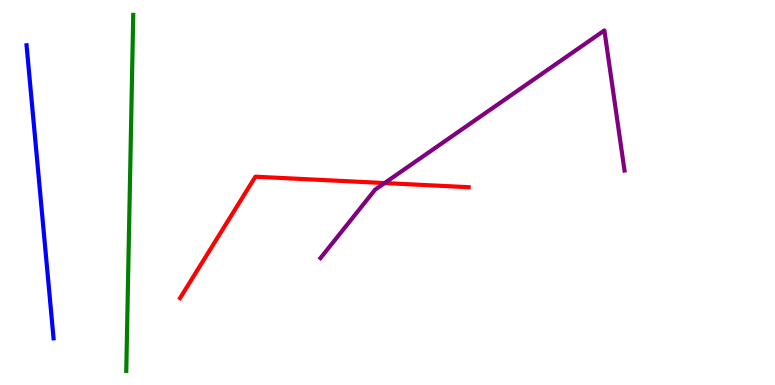[{'lines': ['blue', 'red'], 'intersections': []}, {'lines': ['green', 'red'], 'intersections': []}, {'lines': ['purple', 'red'], 'intersections': [{'x': 4.96, 'y': 5.25}]}, {'lines': ['blue', 'green'], 'intersections': []}, {'lines': ['blue', 'purple'], 'intersections': []}, {'lines': ['green', 'purple'], 'intersections': []}]